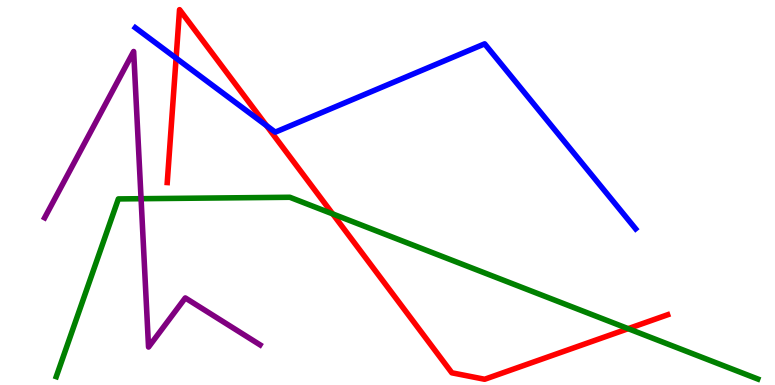[{'lines': ['blue', 'red'], 'intersections': [{'x': 2.27, 'y': 8.49}, {'x': 3.44, 'y': 6.74}]}, {'lines': ['green', 'red'], 'intersections': [{'x': 4.29, 'y': 4.44}, {'x': 8.11, 'y': 1.46}]}, {'lines': ['purple', 'red'], 'intersections': []}, {'lines': ['blue', 'green'], 'intersections': []}, {'lines': ['blue', 'purple'], 'intersections': []}, {'lines': ['green', 'purple'], 'intersections': [{'x': 1.82, 'y': 4.84}]}]